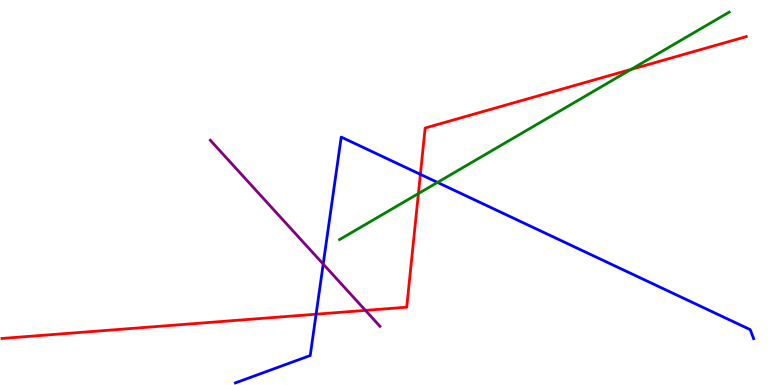[{'lines': ['blue', 'red'], 'intersections': [{'x': 4.08, 'y': 1.84}, {'x': 5.42, 'y': 5.47}]}, {'lines': ['green', 'red'], 'intersections': [{'x': 5.4, 'y': 4.97}, {'x': 8.14, 'y': 8.2}]}, {'lines': ['purple', 'red'], 'intersections': [{'x': 4.72, 'y': 1.94}]}, {'lines': ['blue', 'green'], 'intersections': [{'x': 5.65, 'y': 5.26}]}, {'lines': ['blue', 'purple'], 'intersections': [{'x': 4.17, 'y': 3.14}]}, {'lines': ['green', 'purple'], 'intersections': []}]